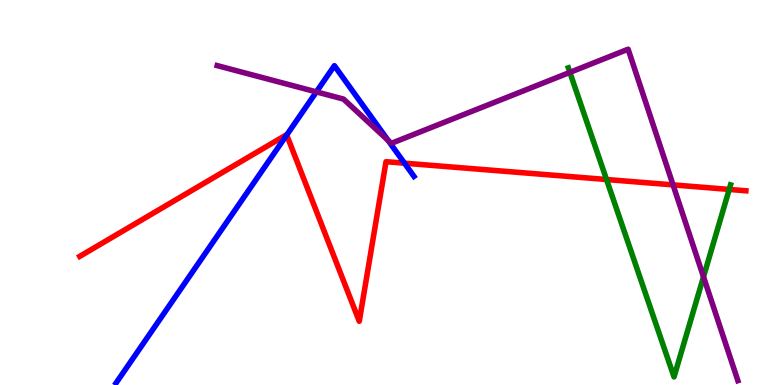[{'lines': ['blue', 'red'], 'intersections': [{'x': 3.7, 'y': 6.49}, {'x': 5.22, 'y': 5.76}]}, {'lines': ['green', 'red'], 'intersections': [{'x': 7.83, 'y': 5.34}, {'x': 9.41, 'y': 5.08}]}, {'lines': ['purple', 'red'], 'intersections': [{'x': 8.68, 'y': 5.2}]}, {'lines': ['blue', 'green'], 'intersections': []}, {'lines': ['blue', 'purple'], 'intersections': [{'x': 4.08, 'y': 7.61}, {'x': 5.01, 'y': 6.35}]}, {'lines': ['green', 'purple'], 'intersections': [{'x': 7.35, 'y': 8.12}, {'x': 9.08, 'y': 2.81}]}]